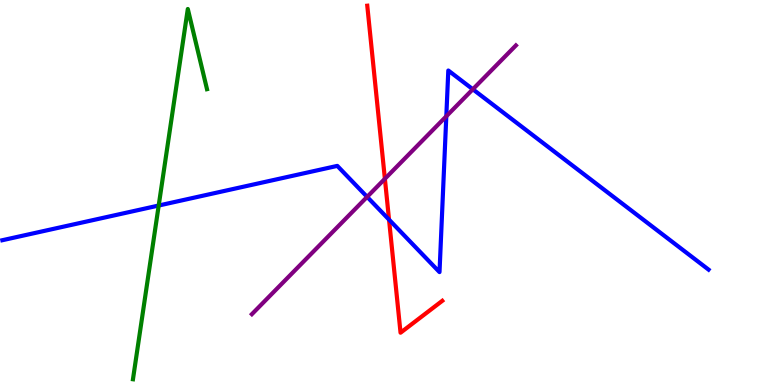[{'lines': ['blue', 'red'], 'intersections': [{'x': 5.02, 'y': 4.29}]}, {'lines': ['green', 'red'], 'intersections': []}, {'lines': ['purple', 'red'], 'intersections': [{'x': 4.97, 'y': 5.36}]}, {'lines': ['blue', 'green'], 'intersections': [{'x': 2.05, 'y': 4.66}]}, {'lines': ['blue', 'purple'], 'intersections': [{'x': 4.74, 'y': 4.89}, {'x': 5.76, 'y': 6.98}, {'x': 6.1, 'y': 7.68}]}, {'lines': ['green', 'purple'], 'intersections': []}]